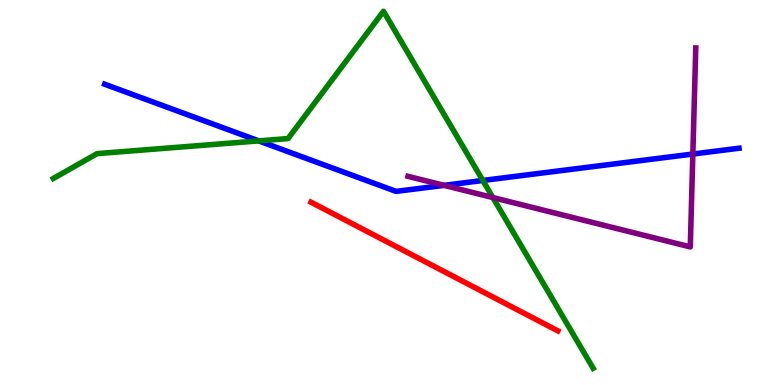[{'lines': ['blue', 'red'], 'intersections': []}, {'lines': ['green', 'red'], 'intersections': []}, {'lines': ['purple', 'red'], 'intersections': []}, {'lines': ['blue', 'green'], 'intersections': [{'x': 3.34, 'y': 6.34}, {'x': 6.23, 'y': 5.31}]}, {'lines': ['blue', 'purple'], 'intersections': [{'x': 5.73, 'y': 5.19}, {'x': 8.94, 'y': 6.0}]}, {'lines': ['green', 'purple'], 'intersections': [{'x': 6.36, 'y': 4.87}]}]